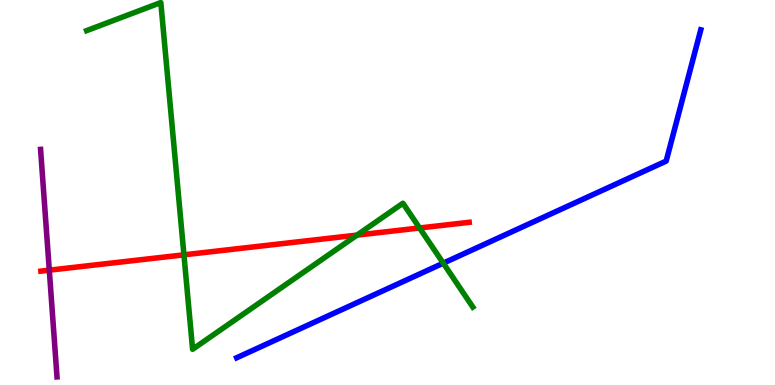[{'lines': ['blue', 'red'], 'intersections': []}, {'lines': ['green', 'red'], 'intersections': [{'x': 2.37, 'y': 3.38}, {'x': 4.61, 'y': 3.89}, {'x': 5.41, 'y': 4.08}]}, {'lines': ['purple', 'red'], 'intersections': [{'x': 0.636, 'y': 2.98}]}, {'lines': ['blue', 'green'], 'intersections': [{'x': 5.72, 'y': 3.16}]}, {'lines': ['blue', 'purple'], 'intersections': []}, {'lines': ['green', 'purple'], 'intersections': []}]